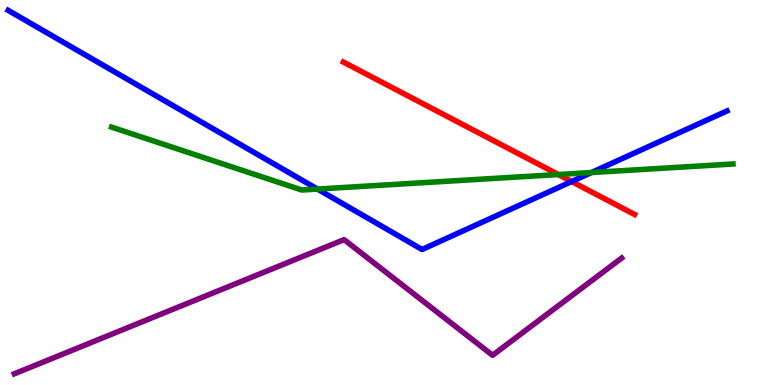[{'lines': ['blue', 'red'], 'intersections': [{'x': 7.38, 'y': 5.29}]}, {'lines': ['green', 'red'], 'intersections': [{'x': 7.2, 'y': 5.47}]}, {'lines': ['purple', 'red'], 'intersections': []}, {'lines': ['blue', 'green'], 'intersections': [{'x': 4.1, 'y': 5.09}, {'x': 7.63, 'y': 5.52}]}, {'lines': ['blue', 'purple'], 'intersections': []}, {'lines': ['green', 'purple'], 'intersections': []}]